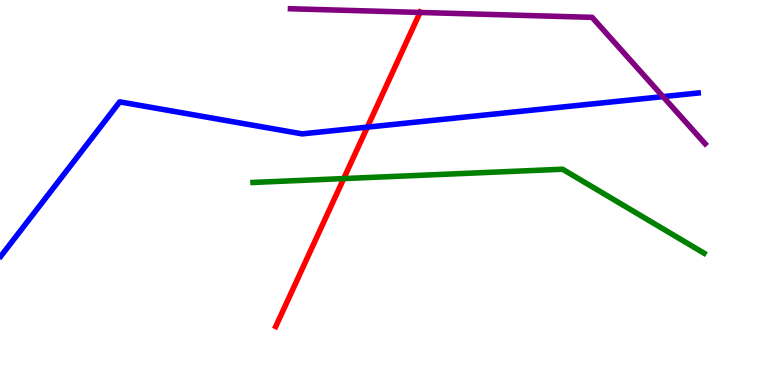[{'lines': ['blue', 'red'], 'intersections': [{'x': 4.74, 'y': 6.7}]}, {'lines': ['green', 'red'], 'intersections': [{'x': 4.44, 'y': 5.36}]}, {'lines': ['purple', 'red'], 'intersections': [{'x': 5.42, 'y': 9.68}]}, {'lines': ['blue', 'green'], 'intersections': []}, {'lines': ['blue', 'purple'], 'intersections': [{'x': 8.55, 'y': 7.49}]}, {'lines': ['green', 'purple'], 'intersections': []}]